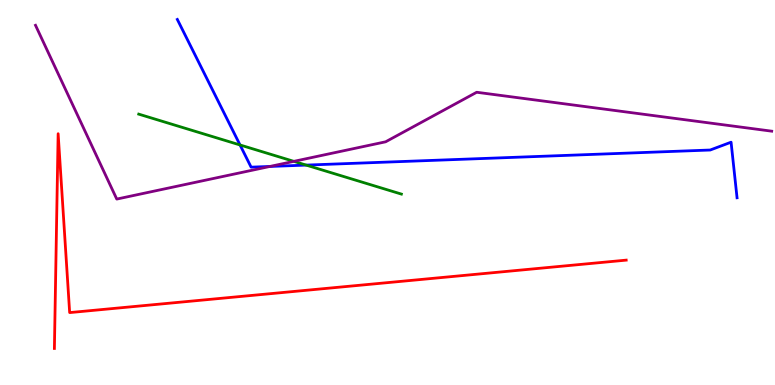[{'lines': ['blue', 'red'], 'intersections': []}, {'lines': ['green', 'red'], 'intersections': []}, {'lines': ['purple', 'red'], 'intersections': []}, {'lines': ['blue', 'green'], 'intersections': [{'x': 3.1, 'y': 6.23}, {'x': 3.95, 'y': 5.71}]}, {'lines': ['blue', 'purple'], 'intersections': [{'x': 3.48, 'y': 5.68}]}, {'lines': ['green', 'purple'], 'intersections': [{'x': 3.79, 'y': 5.81}]}]